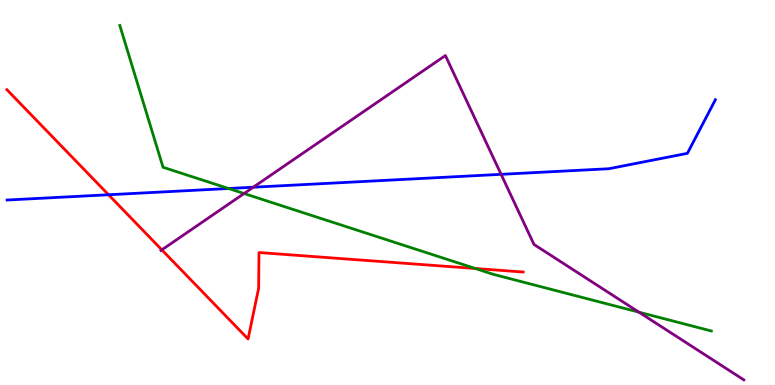[{'lines': ['blue', 'red'], 'intersections': [{'x': 1.4, 'y': 4.94}]}, {'lines': ['green', 'red'], 'intersections': [{'x': 6.13, 'y': 3.03}]}, {'lines': ['purple', 'red'], 'intersections': [{'x': 2.09, 'y': 3.51}]}, {'lines': ['blue', 'green'], 'intersections': [{'x': 2.95, 'y': 5.1}]}, {'lines': ['blue', 'purple'], 'intersections': [{'x': 3.27, 'y': 5.14}, {'x': 6.47, 'y': 5.47}]}, {'lines': ['green', 'purple'], 'intersections': [{'x': 3.15, 'y': 4.97}, {'x': 8.24, 'y': 1.89}]}]